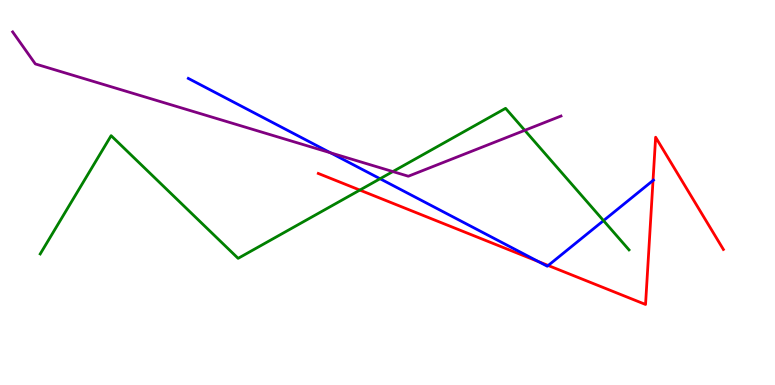[{'lines': ['blue', 'red'], 'intersections': [{'x': 6.95, 'y': 3.21}, {'x': 7.07, 'y': 3.1}, {'x': 8.43, 'y': 5.31}]}, {'lines': ['green', 'red'], 'intersections': [{'x': 4.64, 'y': 5.06}]}, {'lines': ['purple', 'red'], 'intersections': []}, {'lines': ['blue', 'green'], 'intersections': [{'x': 4.9, 'y': 5.36}, {'x': 7.79, 'y': 4.27}]}, {'lines': ['blue', 'purple'], 'intersections': [{'x': 4.26, 'y': 6.03}]}, {'lines': ['green', 'purple'], 'intersections': [{'x': 5.07, 'y': 5.54}, {'x': 6.77, 'y': 6.61}]}]